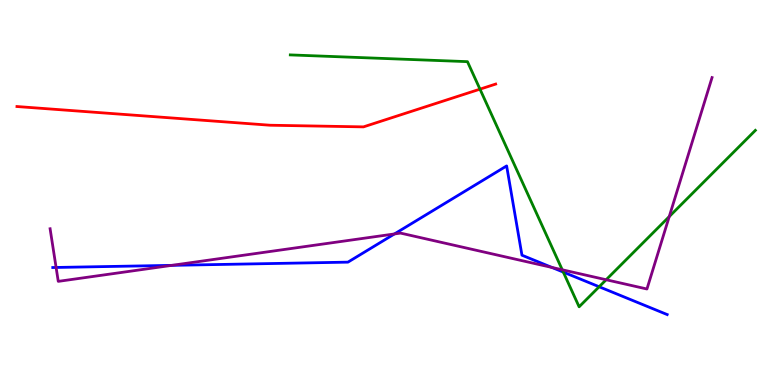[{'lines': ['blue', 'red'], 'intersections': []}, {'lines': ['green', 'red'], 'intersections': [{'x': 6.19, 'y': 7.68}]}, {'lines': ['purple', 'red'], 'intersections': []}, {'lines': ['blue', 'green'], 'intersections': [{'x': 7.27, 'y': 2.93}, {'x': 7.73, 'y': 2.55}]}, {'lines': ['blue', 'purple'], 'intersections': [{'x': 0.724, 'y': 3.05}, {'x': 2.22, 'y': 3.11}, {'x': 5.09, 'y': 3.92}, {'x': 7.12, 'y': 3.05}]}, {'lines': ['green', 'purple'], 'intersections': [{'x': 7.25, 'y': 2.99}, {'x': 7.82, 'y': 2.73}, {'x': 8.64, 'y': 4.37}]}]